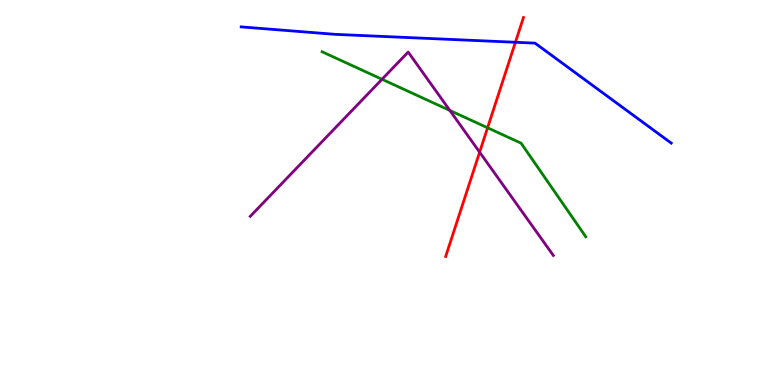[{'lines': ['blue', 'red'], 'intersections': [{'x': 6.65, 'y': 8.9}]}, {'lines': ['green', 'red'], 'intersections': [{'x': 6.29, 'y': 6.68}]}, {'lines': ['purple', 'red'], 'intersections': [{'x': 6.19, 'y': 6.05}]}, {'lines': ['blue', 'green'], 'intersections': []}, {'lines': ['blue', 'purple'], 'intersections': []}, {'lines': ['green', 'purple'], 'intersections': [{'x': 4.93, 'y': 7.94}, {'x': 5.8, 'y': 7.13}]}]